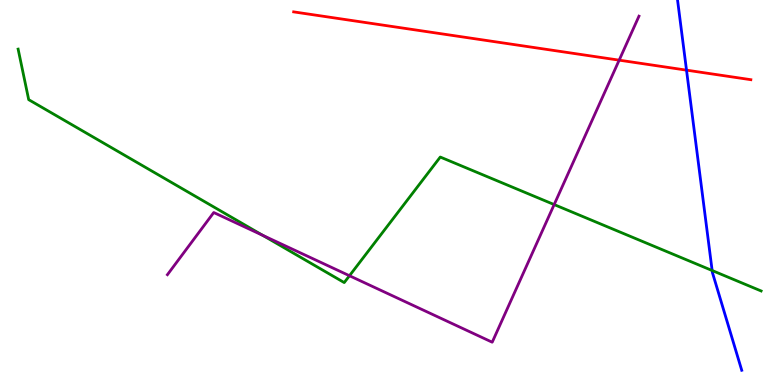[{'lines': ['blue', 'red'], 'intersections': [{'x': 8.86, 'y': 8.18}]}, {'lines': ['green', 'red'], 'intersections': []}, {'lines': ['purple', 'red'], 'intersections': [{'x': 7.99, 'y': 8.44}]}, {'lines': ['blue', 'green'], 'intersections': [{'x': 9.19, 'y': 2.97}]}, {'lines': ['blue', 'purple'], 'intersections': []}, {'lines': ['green', 'purple'], 'intersections': [{'x': 3.39, 'y': 3.89}, {'x': 4.51, 'y': 2.84}, {'x': 7.15, 'y': 4.69}]}]